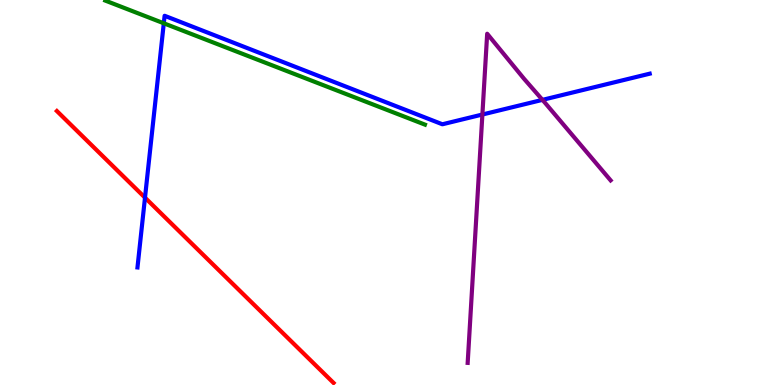[{'lines': ['blue', 'red'], 'intersections': [{'x': 1.87, 'y': 4.87}]}, {'lines': ['green', 'red'], 'intersections': []}, {'lines': ['purple', 'red'], 'intersections': []}, {'lines': ['blue', 'green'], 'intersections': [{'x': 2.11, 'y': 9.4}]}, {'lines': ['blue', 'purple'], 'intersections': [{'x': 6.22, 'y': 7.03}, {'x': 7.0, 'y': 7.41}]}, {'lines': ['green', 'purple'], 'intersections': []}]